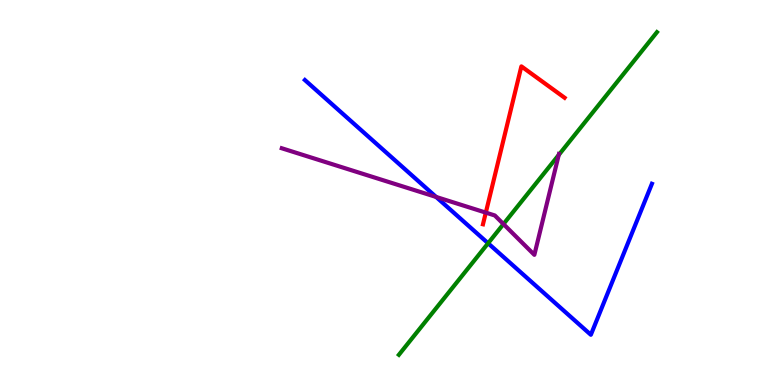[{'lines': ['blue', 'red'], 'intersections': []}, {'lines': ['green', 'red'], 'intersections': []}, {'lines': ['purple', 'red'], 'intersections': [{'x': 6.27, 'y': 4.48}]}, {'lines': ['blue', 'green'], 'intersections': [{'x': 6.3, 'y': 3.68}]}, {'lines': ['blue', 'purple'], 'intersections': [{'x': 5.63, 'y': 4.88}]}, {'lines': ['green', 'purple'], 'intersections': [{'x': 6.5, 'y': 4.18}, {'x': 7.21, 'y': 5.98}]}]